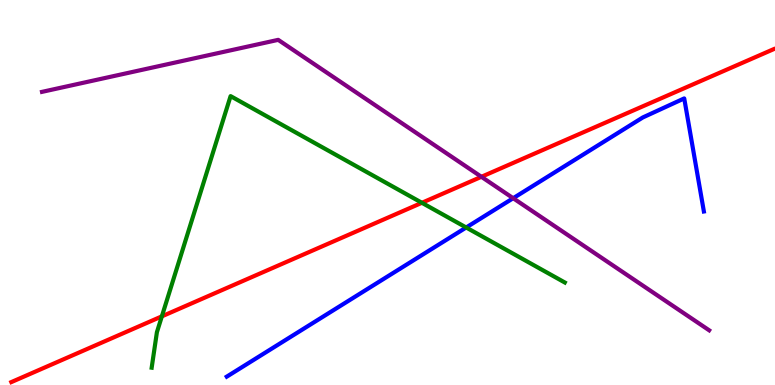[{'lines': ['blue', 'red'], 'intersections': []}, {'lines': ['green', 'red'], 'intersections': [{'x': 2.09, 'y': 1.78}, {'x': 5.44, 'y': 4.73}]}, {'lines': ['purple', 'red'], 'intersections': [{'x': 6.21, 'y': 5.41}]}, {'lines': ['blue', 'green'], 'intersections': [{'x': 6.02, 'y': 4.09}]}, {'lines': ['blue', 'purple'], 'intersections': [{'x': 6.62, 'y': 4.85}]}, {'lines': ['green', 'purple'], 'intersections': []}]